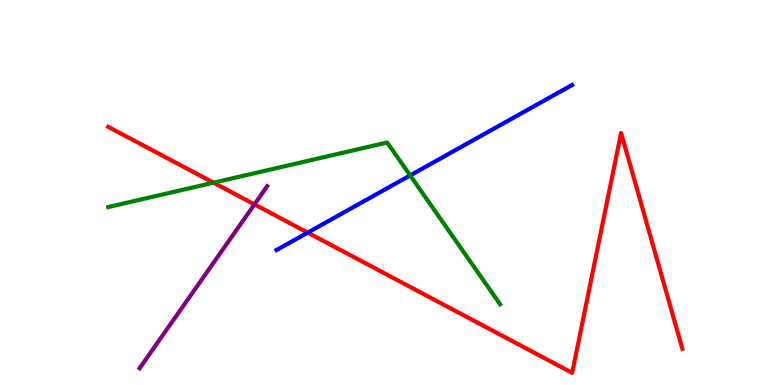[{'lines': ['blue', 'red'], 'intersections': [{'x': 3.97, 'y': 3.96}]}, {'lines': ['green', 'red'], 'intersections': [{'x': 2.76, 'y': 5.25}]}, {'lines': ['purple', 'red'], 'intersections': [{'x': 3.28, 'y': 4.69}]}, {'lines': ['blue', 'green'], 'intersections': [{'x': 5.29, 'y': 5.44}]}, {'lines': ['blue', 'purple'], 'intersections': []}, {'lines': ['green', 'purple'], 'intersections': []}]